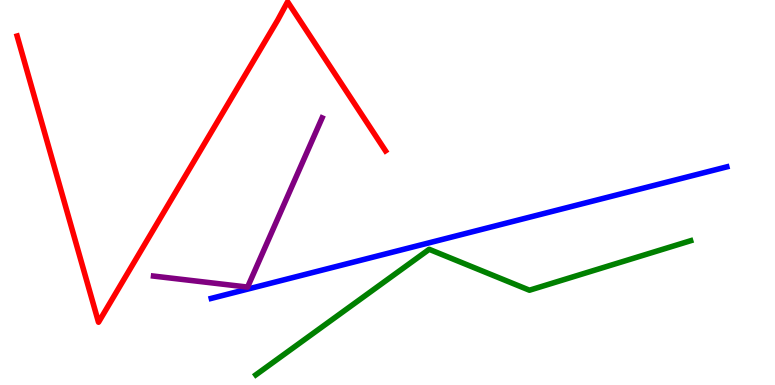[{'lines': ['blue', 'red'], 'intersections': []}, {'lines': ['green', 'red'], 'intersections': []}, {'lines': ['purple', 'red'], 'intersections': []}, {'lines': ['blue', 'green'], 'intersections': []}, {'lines': ['blue', 'purple'], 'intersections': []}, {'lines': ['green', 'purple'], 'intersections': []}]